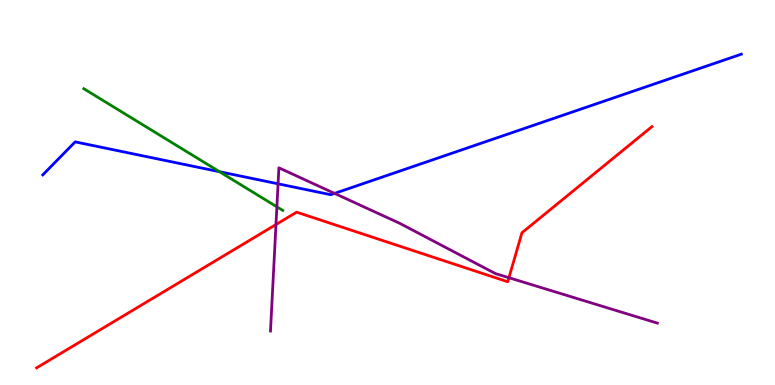[{'lines': ['blue', 'red'], 'intersections': []}, {'lines': ['green', 'red'], 'intersections': []}, {'lines': ['purple', 'red'], 'intersections': [{'x': 3.56, 'y': 4.17}, {'x': 6.57, 'y': 2.79}]}, {'lines': ['blue', 'green'], 'intersections': [{'x': 2.83, 'y': 5.54}]}, {'lines': ['blue', 'purple'], 'intersections': [{'x': 3.59, 'y': 5.23}, {'x': 4.32, 'y': 4.98}]}, {'lines': ['green', 'purple'], 'intersections': [{'x': 3.57, 'y': 4.63}]}]